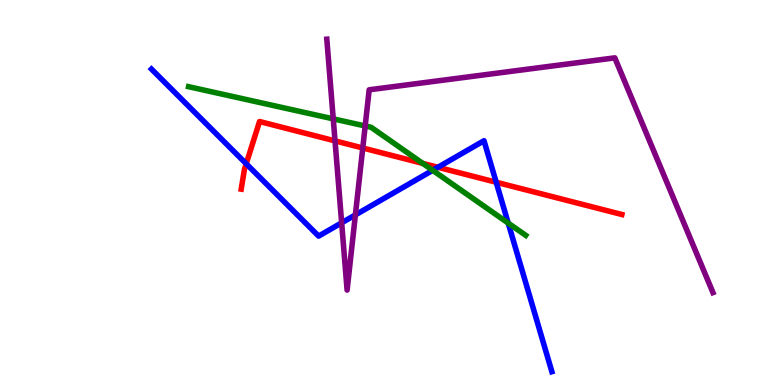[{'lines': ['blue', 'red'], 'intersections': [{'x': 3.18, 'y': 5.75}, {'x': 5.65, 'y': 5.65}, {'x': 6.4, 'y': 5.27}]}, {'lines': ['green', 'red'], 'intersections': [{'x': 5.46, 'y': 5.76}]}, {'lines': ['purple', 'red'], 'intersections': [{'x': 4.32, 'y': 6.34}, {'x': 4.68, 'y': 6.16}]}, {'lines': ['blue', 'green'], 'intersections': [{'x': 5.58, 'y': 5.58}, {'x': 6.56, 'y': 4.21}]}, {'lines': ['blue', 'purple'], 'intersections': [{'x': 4.41, 'y': 4.21}, {'x': 4.59, 'y': 4.42}]}, {'lines': ['green', 'purple'], 'intersections': [{'x': 4.3, 'y': 6.91}, {'x': 4.71, 'y': 6.73}]}]